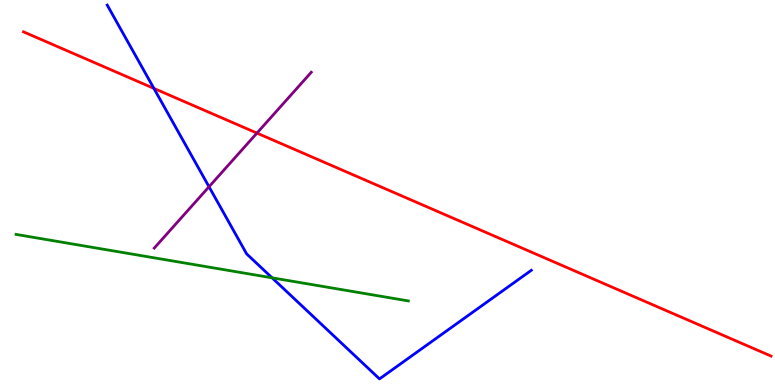[{'lines': ['blue', 'red'], 'intersections': [{'x': 1.99, 'y': 7.7}]}, {'lines': ['green', 'red'], 'intersections': []}, {'lines': ['purple', 'red'], 'intersections': [{'x': 3.32, 'y': 6.54}]}, {'lines': ['blue', 'green'], 'intersections': [{'x': 3.51, 'y': 2.78}]}, {'lines': ['blue', 'purple'], 'intersections': [{'x': 2.7, 'y': 5.15}]}, {'lines': ['green', 'purple'], 'intersections': []}]